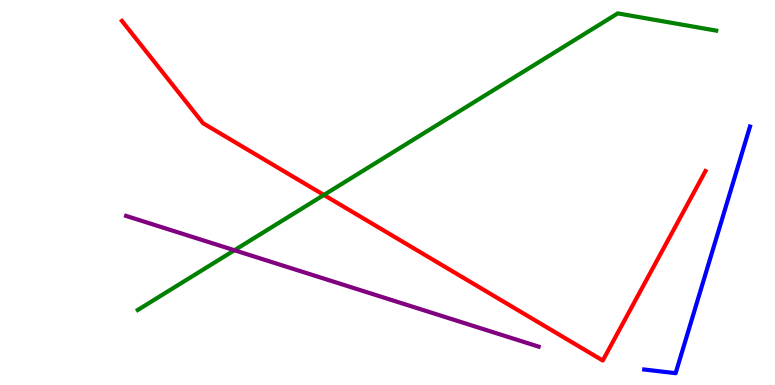[{'lines': ['blue', 'red'], 'intersections': []}, {'lines': ['green', 'red'], 'intersections': [{'x': 4.18, 'y': 4.94}]}, {'lines': ['purple', 'red'], 'intersections': []}, {'lines': ['blue', 'green'], 'intersections': []}, {'lines': ['blue', 'purple'], 'intersections': []}, {'lines': ['green', 'purple'], 'intersections': [{'x': 3.02, 'y': 3.5}]}]